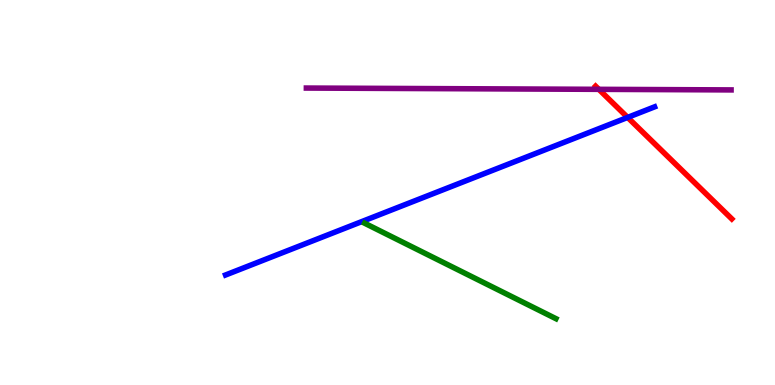[{'lines': ['blue', 'red'], 'intersections': [{'x': 8.1, 'y': 6.95}]}, {'lines': ['green', 'red'], 'intersections': []}, {'lines': ['purple', 'red'], 'intersections': [{'x': 7.73, 'y': 7.68}]}, {'lines': ['blue', 'green'], 'intersections': []}, {'lines': ['blue', 'purple'], 'intersections': []}, {'lines': ['green', 'purple'], 'intersections': []}]